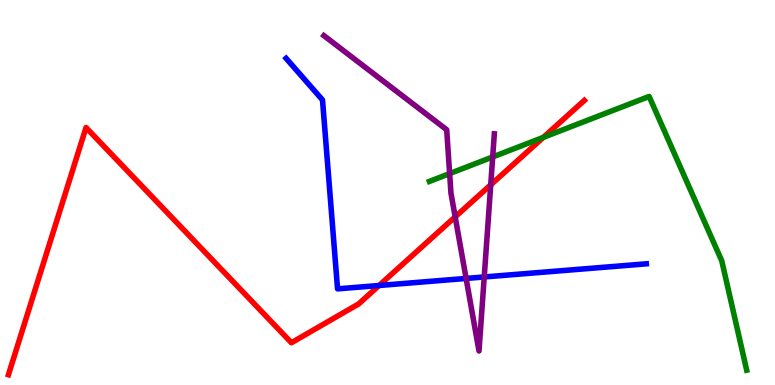[{'lines': ['blue', 'red'], 'intersections': [{'x': 4.89, 'y': 2.58}]}, {'lines': ['green', 'red'], 'intersections': [{'x': 7.01, 'y': 6.43}]}, {'lines': ['purple', 'red'], 'intersections': [{'x': 5.87, 'y': 4.37}, {'x': 6.33, 'y': 5.2}]}, {'lines': ['blue', 'green'], 'intersections': []}, {'lines': ['blue', 'purple'], 'intersections': [{'x': 6.01, 'y': 2.77}, {'x': 6.25, 'y': 2.81}]}, {'lines': ['green', 'purple'], 'intersections': [{'x': 5.8, 'y': 5.49}, {'x': 6.36, 'y': 5.92}]}]